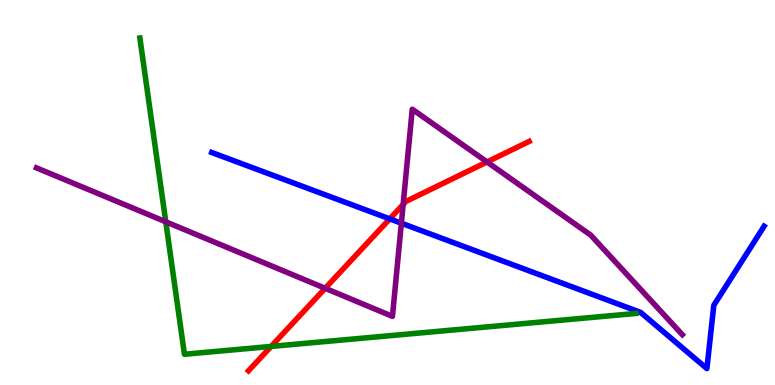[{'lines': ['blue', 'red'], 'intersections': [{'x': 5.03, 'y': 4.32}]}, {'lines': ['green', 'red'], 'intersections': [{'x': 3.5, 'y': 1.0}]}, {'lines': ['purple', 'red'], 'intersections': [{'x': 4.2, 'y': 2.51}, {'x': 5.2, 'y': 4.69}, {'x': 6.28, 'y': 5.79}]}, {'lines': ['blue', 'green'], 'intersections': []}, {'lines': ['blue', 'purple'], 'intersections': [{'x': 5.18, 'y': 4.2}]}, {'lines': ['green', 'purple'], 'intersections': [{'x': 2.14, 'y': 4.24}]}]